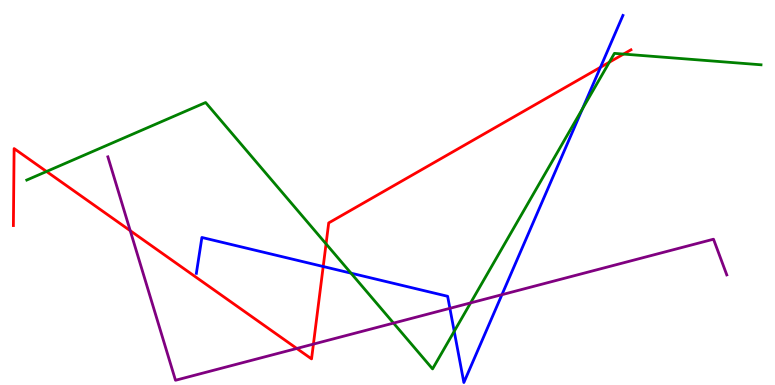[{'lines': ['blue', 'red'], 'intersections': [{'x': 4.17, 'y': 3.08}, {'x': 7.75, 'y': 8.25}]}, {'lines': ['green', 'red'], 'intersections': [{'x': 0.6, 'y': 5.55}, {'x': 4.21, 'y': 3.67}, {'x': 7.86, 'y': 8.38}, {'x': 8.05, 'y': 8.6}]}, {'lines': ['purple', 'red'], 'intersections': [{'x': 1.68, 'y': 4.01}, {'x': 3.83, 'y': 0.949}, {'x': 4.04, 'y': 1.06}]}, {'lines': ['blue', 'green'], 'intersections': [{'x': 4.53, 'y': 2.9}, {'x': 5.86, 'y': 1.39}, {'x': 7.52, 'y': 7.17}]}, {'lines': ['blue', 'purple'], 'intersections': [{'x': 5.81, 'y': 1.99}, {'x': 6.48, 'y': 2.35}]}, {'lines': ['green', 'purple'], 'intersections': [{'x': 5.08, 'y': 1.61}, {'x': 6.07, 'y': 2.13}]}]